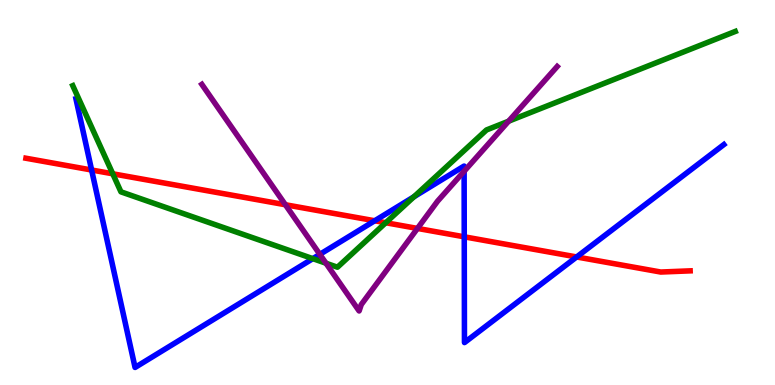[{'lines': ['blue', 'red'], 'intersections': [{'x': 1.18, 'y': 5.58}, {'x': 4.84, 'y': 4.27}, {'x': 5.99, 'y': 3.85}, {'x': 7.44, 'y': 3.33}]}, {'lines': ['green', 'red'], 'intersections': [{'x': 1.45, 'y': 5.49}, {'x': 4.98, 'y': 4.21}]}, {'lines': ['purple', 'red'], 'intersections': [{'x': 3.68, 'y': 4.68}, {'x': 5.39, 'y': 4.07}]}, {'lines': ['blue', 'green'], 'intersections': [{'x': 4.04, 'y': 3.28}, {'x': 5.34, 'y': 4.89}]}, {'lines': ['blue', 'purple'], 'intersections': [{'x': 4.13, 'y': 3.39}, {'x': 5.99, 'y': 5.55}]}, {'lines': ['green', 'purple'], 'intersections': [{'x': 4.21, 'y': 3.16}, {'x': 6.56, 'y': 6.85}]}]